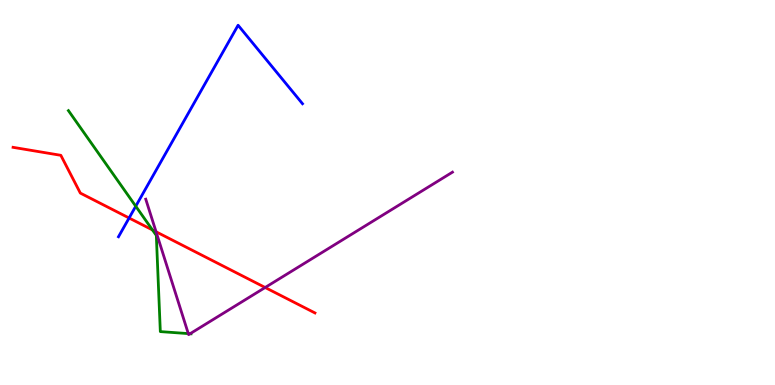[{'lines': ['blue', 'red'], 'intersections': [{'x': 1.67, 'y': 4.34}]}, {'lines': ['green', 'red'], 'intersections': [{'x': 1.97, 'y': 4.03}]}, {'lines': ['purple', 'red'], 'intersections': [{'x': 2.01, 'y': 3.98}, {'x': 3.42, 'y': 2.53}]}, {'lines': ['blue', 'green'], 'intersections': [{'x': 1.75, 'y': 4.64}]}, {'lines': ['blue', 'purple'], 'intersections': []}, {'lines': ['green', 'purple'], 'intersections': [{'x': 2.43, 'y': 1.34}, {'x': 2.45, 'y': 1.33}]}]